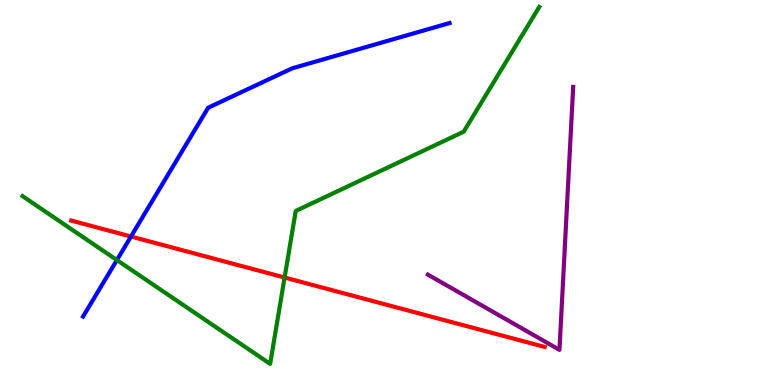[{'lines': ['blue', 'red'], 'intersections': [{'x': 1.69, 'y': 3.86}]}, {'lines': ['green', 'red'], 'intersections': [{'x': 3.67, 'y': 2.79}]}, {'lines': ['purple', 'red'], 'intersections': []}, {'lines': ['blue', 'green'], 'intersections': [{'x': 1.51, 'y': 3.25}]}, {'lines': ['blue', 'purple'], 'intersections': []}, {'lines': ['green', 'purple'], 'intersections': []}]